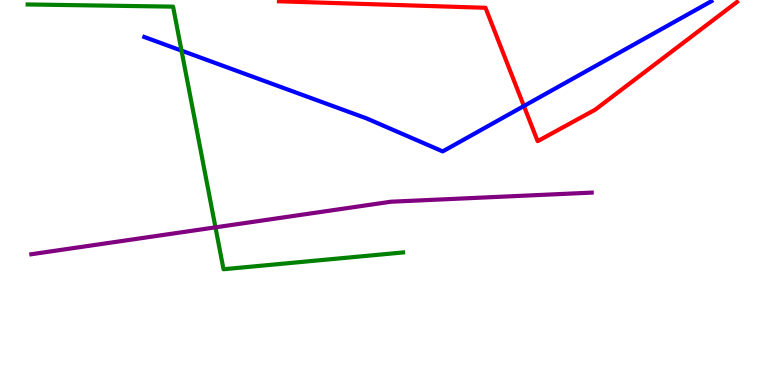[{'lines': ['blue', 'red'], 'intersections': [{'x': 6.76, 'y': 7.25}]}, {'lines': ['green', 'red'], 'intersections': []}, {'lines': ['purple', 'red'], 'intersections': []}, {'lines': ['blue', 'green'], 'intersections': [{'x': 2.34, 'y': 8.68}]}, {'lines': ['blue', 'purple'], 'intersections': []}, {'lines': ['green', 'purple'], 'intersections': [{'x': 2.78, 'y': 4.09}]}]